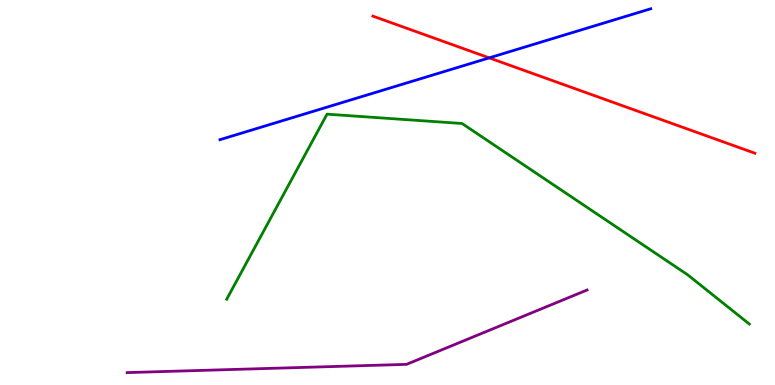[{'lines': ['blue', 'red'], 'intersections': [{'x': 6.31, 'y': 8.5}]}, {'lines': ['green', 'red'], 'intersections': []}, {'lines': ['purple', 'red'], 'intersections': []}, {'lines': ['blue', 'green'], 'intersections': []}, {'lines': ['blue', 'purple'], 'intersections': []}, {'lines': ['green', 'purple'], 'intersections': []}]